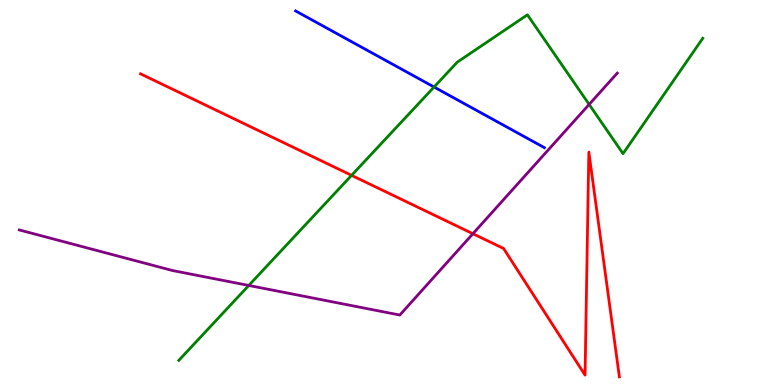[{'lines': ['blue', 'red'], 'intersections': []}, {'lines': ['green', 'red'], 'intersections': [{'x': 4.54, 'y': 5.45}]}, {'lines': ['purple', 'red'], 'intersections': [{'x': 6.1, 'y': 3.93}]}, {'lines': ['blue', 'green'], 'intersections': [{'x': 5.6, 'y': 7.74}]}, {'lines': ['blue', 'purple'], 'intersections': []}, {'lines': ['green', 'purple'], 'intersections': [{'x': 3.21, 'y': 2.59}, {'x': 7.6, 'y': 7.29}]}]